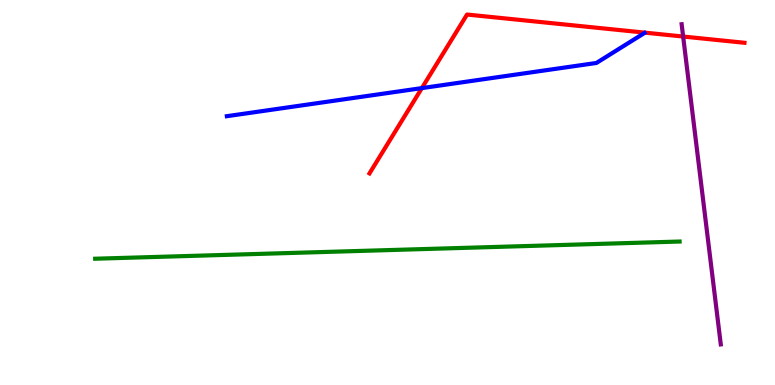[{'lines': ['blue', 'red'], 'intersections': [{'x': 5.44, 'y': 7.71}]}, {'lines': ['green', 'red'], 'intersections': []}, {'lines': ['purple', 'red'], 'intersections': [{'x': 8.81, 'y': 9.05}]}, {'lines': ['blue', 'green'], 'intersections': []}, {'lines': ['blue', 'purple'], 'intersections': []}, {'lines': ['green', 'purple'], 'intersections': []}]